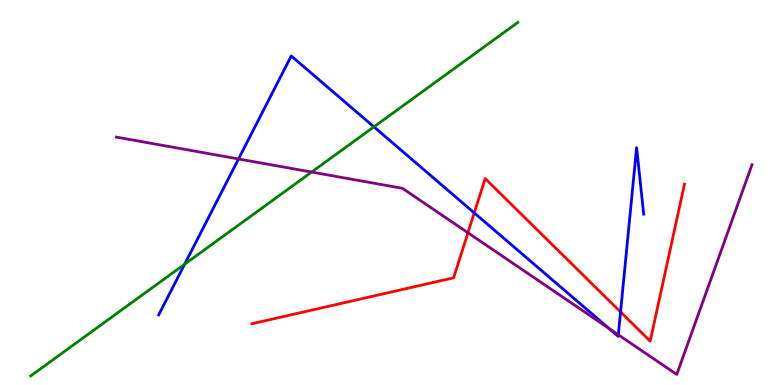[{'lines': ['blue', 'red'], 'intersections': [{'x': 6.12, 'y': 4.47}, {'x': 8.01, 'y': 1.9}]}, {'lines': ['green', 'red'], 'intersections': []}, {'lines': ['purple', 'red'], 'intersections': [{'x': 6.04, 'y': 3.95}]}, {'lines': ['blue', 'green'], 'intersections': [{'x': 2.38, 'y': 3.14}, {'x': 4.82, 'y': 6.71}]}, {'lines': ['blue', 'purple'], 'intersections': [{'x': 3.08, 'y': 5.87}, {'x': 7.86, 'y': 1.47}, {'x': 7.98, 'y': 1.3}]}, {'lines': ['green', 'purple'], 'intersections': [{'x': 4.02, 'y': 5.53}]}]